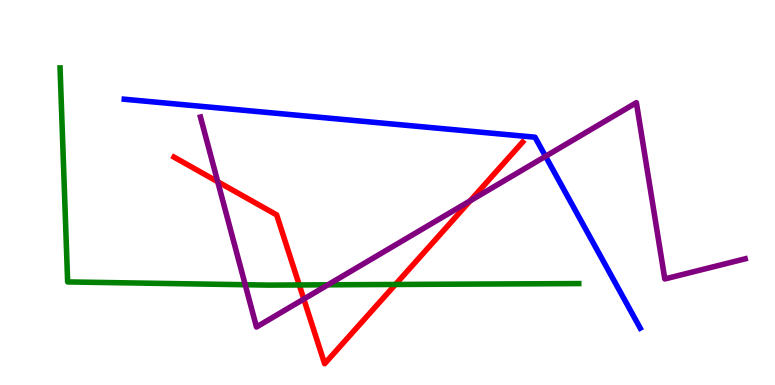[{'lines': ['blue', 'red'], 'intersections': []}, {'lines': ['green', 'red'], 'intersections': [{'x': 3.86, 'y': 2.6}, {'x': 5.1, 'y': 2.61}]}, {'lines': ['purple', 'red'], 'intersections': [{'x': 2.81, 'y': 5.28}, {'x': 3.92, 'y': 2.23}, {'x': 6.07, 'y': 4.78}]}, {'lines': ['blue', 'green'], 'intersections': []}, {'lines': ['blue', 'purple'], 'intersections': [{'x': 7.04, 'y': 5.94}]}, {'lines': ['green', 'purple'], 'intersections': [{'x': 3.16, 'y': 2.6}, {'x': 4.23, 'y': 2.6}]}]